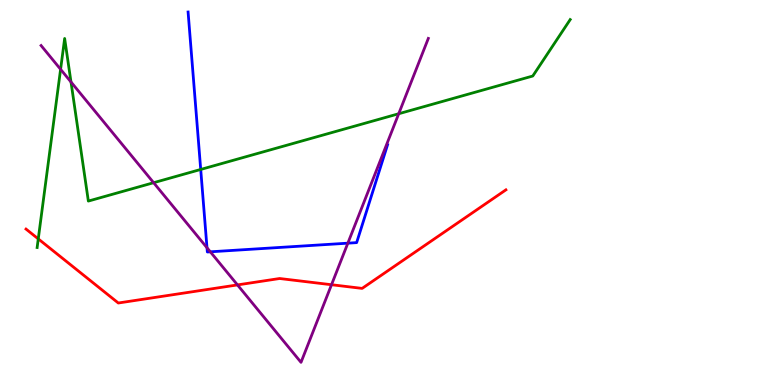[{'lines': ['blue', 'red'], 'intersections': []}, {'lines': ['green', 'red'], 'intersections': [{'x': 0.494, 'y': 3.8}]}, {'lines': ['purple', 'red'], 'intersections': [{'x': 3.06, 'y': 2.6}, {'x': 4.28, 'y': 2.6}]}, {'lines': ['blue', 'green'], 'intersections': [{'x': 2.59, 'y': 5.6}]}, {'lines': ['blue', 'purple'], 'intersections': [{'x': 2.67, 'y': 3.56}, {'x': 2.71, 'y': 3.46}, {'x': 4.49, 'y': 3.68}]}, {'lines': ['green', 'purple'], 'intersections': [{'x': 0.782, 'y': 8.2}, {'x': 0.916, 'y': 7.87}, {'x': 1.98, 'y': 5.25}, {'x': 5.14, 'y': 7.05}]}]